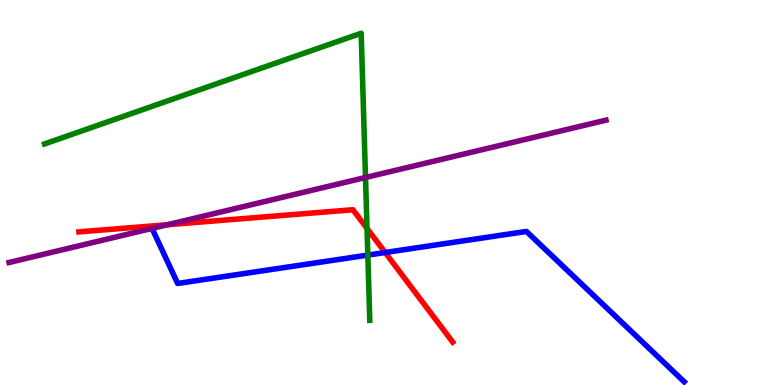[{'lines': ['blue', 'red'], 'intersections': [{'x': 4.97, 'y': 3.44}]}, {'lines': ['green', 'red'], 'intersections': [{'x': 4.74, 'y': 4.07}]}, {'lines': ['purple', 'red'], 'intersections': [{'x': 2.16, 'y': 4.16}]}, {'lines': ['blue', 'green'], 'intersections': [{'x': 4.75, 'y': 3.37}]}, {'lines': ['blue', 'purple'], 'intersections': []}, {'lines': ['green', 'purple'], 'intersections': [{'x': 4.72, 'y': 5.39}]}]